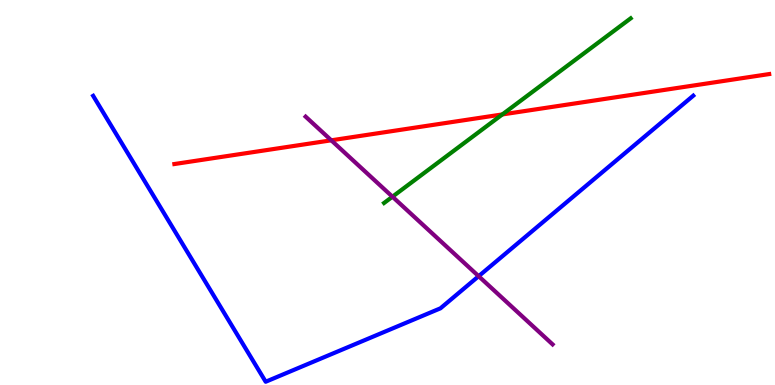[{'lines': ['blue', 'red'], 'intersections': []}, {'lines': ['green', 'red'], 'intersections': [{'x': 6.48, 'y': 7.03}]}, {'lines': ['purple', 'red'], 'intersections': [{'x': 4.27, 'y': 6.36}]}, {'lines': ['blue', 'green'], 'intersections': []}, {'lines': ['blue', 'purple'], 'intersections': [{'x': 6.18, 'y': 2.83}]}, {'lines': ['green', 'purple'], 'intersections': [{'x': 5.06, 'y': 4.89}]}]